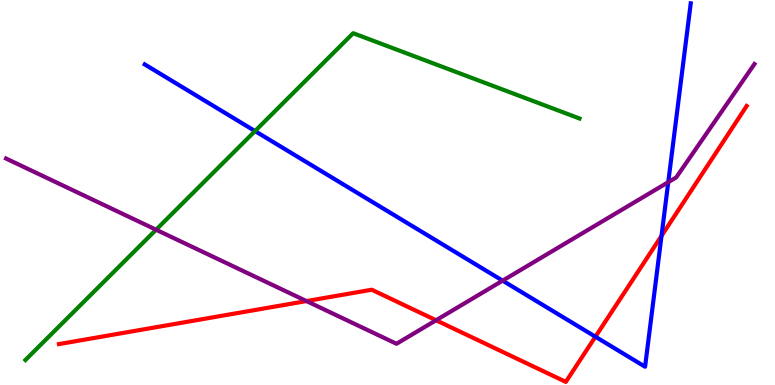[{'lines': ['blue', 'red'], 'intersections': [{'x': 7.68, 'y': 1.25}, {'x': 8.54, 'y': 3.87}]}, {'lines': ['green', 'red'], 'intersections': []}, {'lines': ['purple', 'red'], 'intersections': [{'x': 3.95, 'y': 2.18}, {'x': 5.63, 'y': 1.68}]}, {'lines': ['blue', 'green'], 'intersections': [{'x': 3.29, 'y': 6.6}]}, {'lines': ['blue', 'purple'], 'intersections': [{'x': 6.49, 'y': 2.71}, {'x': 8.62, 'y': 5.27}]}, {'lines': ['green', 'purple'], 'intersections': [{'x': 2.01, 'y': 4.03}]}]